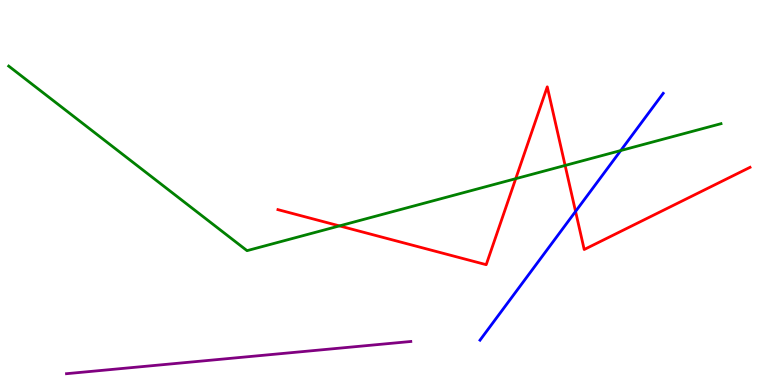[{'lines': ['blue', 'red'], 'intersections': [{'x': 7.43, 'y': 4.51}]}, {'lines': ['green', 'red'], 'intersections': [{'x': 4.38, 'y': 4.13}, {'x': 6.65, 'y': 5.36}, {'x': 7.29, 'y': 5.7}]}, {'lines': ['purple', 'red'], 'intersections': []}, {'lines': ['blue', 'green'], 'intersections': [{'x': 8.01, 'y': 6.09}]}, {'lines': ['blue', 'purple'], 'intersections': []}, {'lines': ['green', 'purple'], 'intersections': []}]